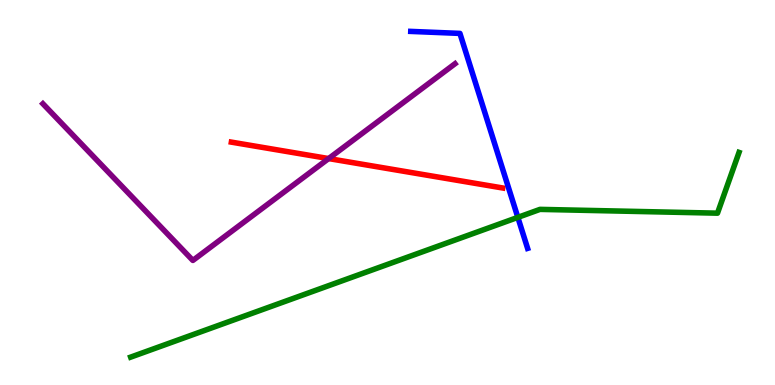[{'lines': ['blue', 'red'], 'intersections': []}, {'lines': ['green', 'red'], 'intersections': []}, {'lines': ['purple', 'red'], 'intersections': [{'x': 4.24, 'y': 5.88}]}, {'lines': ['blue', 'green'], 'intersections': [{'x': 6.68, 'y': 4.35}]}, {'lines': ['blue', 'purple'], 'intersections': []}, {'lines': ['green', 'purple'], 'intersections': []}]